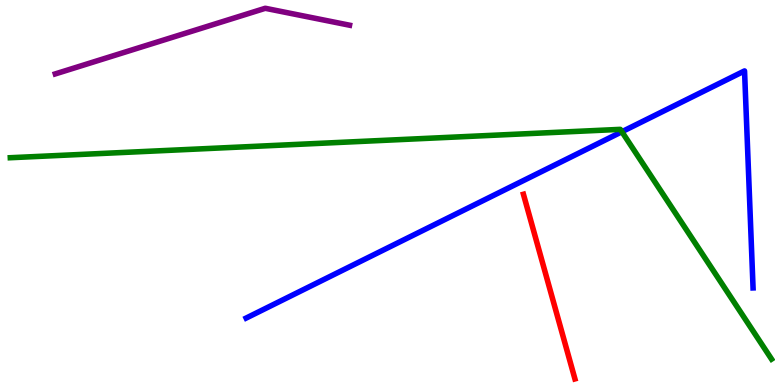[{'lines': ['blue', 'red'], 'intersections': []}, {'lines': ['green', 'red'], 'intersections': []}, {'lines': ['purple', 'red'], 'intersections': []}, {'lines': ['blue', 'green'], 'intersections': [{'x': 8.02, 'y': 6.58}]}, {'lines': ['blue', 'purple'], 'intersections': []}, {'lines': ['green', 'purple'], 'intersections': []}]